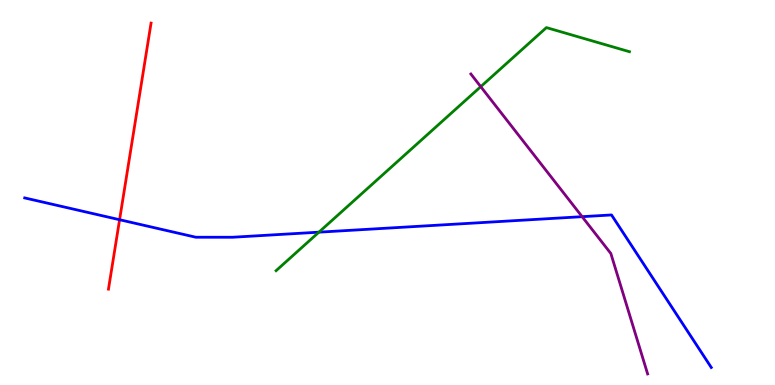[{'lines': ['blue', 'red'], 'intersections': [{'x': 1.54, 'y': 4.29}]}, {'lines': ['green', 'red'], 'intersections': []}, {'lines': ['purple', 'red'], 'intersections': []}, {'lines': ['blue', 'green'], 'intersections': [{'x': 4.12, 'y': 3.97}]}, {'lines': ['blue', 'purple'], 'intersections': [{'x': 7.51, 'y': 4.37}]}, {'lines': ['green', 'purple'], 'intersections': [{'x': 6.2, 'y': 7.75}]}]